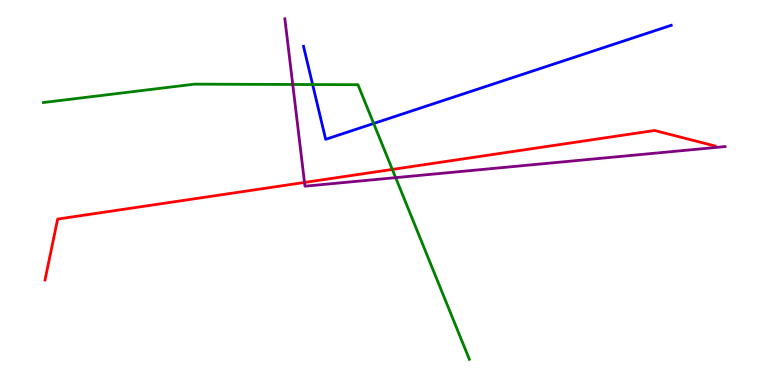[{'lines': ['blue', 'red'], 'intersections': []}, {'lines': ['green', 'red'], 'intersections': [{'x': 5.06, 'y': 5.6}]}, {'lines': ['purple', 'red'], 'intersections': [{'x': 3.93, 'y': 5.26}]}, {'lines': ['blue', 'green'], 'intersections': [{'x': 4.03, 'y': 7.8}, {'x': 4.82, 'y': 6.79}]}, {'lines': ['blue', 'purple'], 'intersections': []}, {'lines': ['green', 'purple'], 'intersections': [{'x': 3.78, 'y': 7.81}, {'x': 5.11, 'y': 5.39}]}]